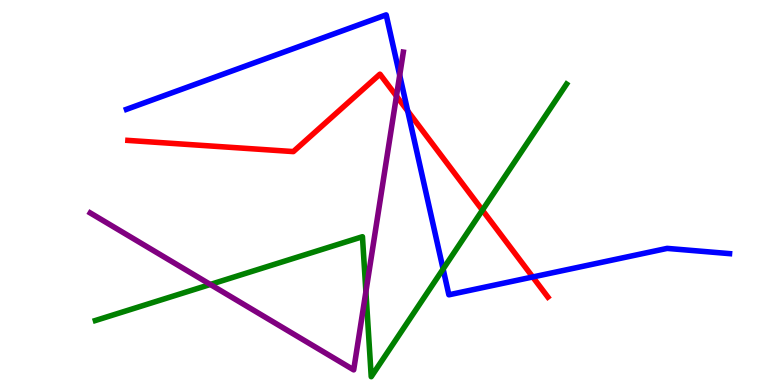[{'lines': ['blue', 'red'], 'intersections': [{'x': 5.26, 'y': 7.12}, {'x': 6.87, 'y': 2.81}]}, {'lines': ['green', 'red'], 'intersections': [{'x': 6.22, 'y': 4.54}]}, {'lines': ['purple', 'red'], 'intersections': [{'x': 5.12, 'y': 7.5}]}, {'lines': ['blue', 'green'], 'intersections': [{'x': 5.72, 'y': 3.01}]}, {'lines': ['blue', 'purple'], 'intersections': [{'x': 5.16, 'y': 8.05}]}, {'lines': ['green', 'purple'], 'intersections': [{'x': 2.71, 'y': 2.61}, {'x': 4.72, 'y': 2.42}]}]